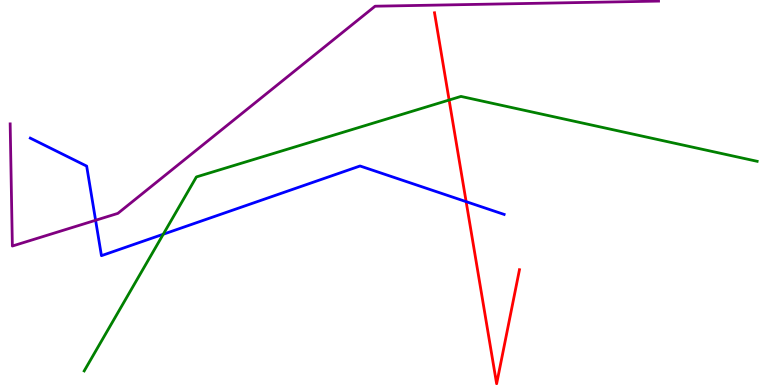[{'lines': ['blue', 'red'], 'intersections': [{'x': 6.01, 'y': 4.76}]}, {'lines': ['green', 'red'], 'intersections': [{'x': 5.8, 'y': 7.4}]}, {'lines': ['purple', 'red'], 'intersections': []}, {'lines': ['blue', 'green'], 'intersections': [{'x': 2.11, 'y': 3.92}]}, {'lines': ['blue', 'purple'], 'intersections': [{'x': 1.23, 'y': 4.28}]}, {'lines': ['green', 'purple'], 'intersections': []}]